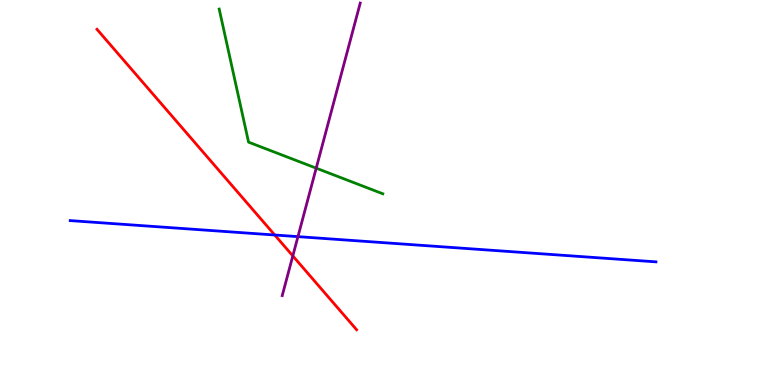[{'lines': ['blue', 'red'], 'intersections': [{'x': 3.55, 'y': 3.9}]}, {'lines': ['green', 'red'], 'intersections': []}, {'lines': ['purple', 'red'], 'intersections': [{'x': 3.78, 'y': 3.35}]}, {'lines': ['blue', 'green'], 'intersections': []}, {'lines': ['blue', 'purple'], 'intersections': [{'x': 3.84, 'y': 3.85}]}, {'lines': ['green', 'purple'], 'intersections': [{'x': 4.08, 'y': 5.63}]}]